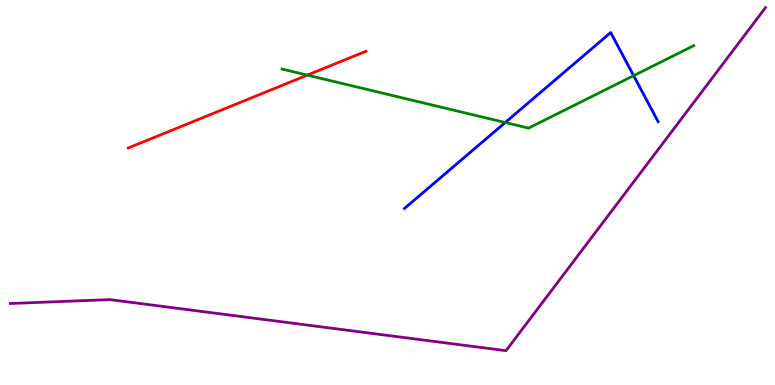[{'lines': ['blue', 'red'], 'intersections': []}, {'lines': ['green', 'red'], 'intersections': [{'x': 3.97, 'y': 8.05}]}, {'lines': ['purple', 'red'], 'intersections': []}, {'lines': ['blue', 'green'], 'intersections': [{'x': 6.52, 'y': 6.82}, {'x': 8.18, 'y': 8.03}]}, {'lines': ['blue', 'purple'], 'intersections': []}, {'lines': ['green', 'purple'], 'intersections': []}]